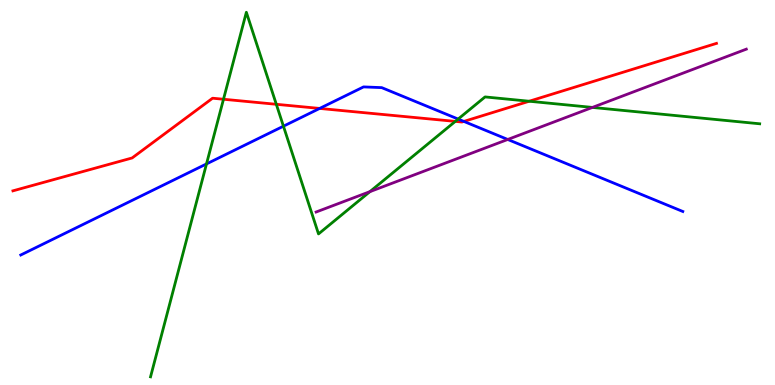[{'lines': ['blue', 'red'], 'intersections': [{'x': 4.12, 'y': 7.18}, {'x': 5.99, 'y': 6.85}]}, {'lines': ['green', 'red'], 'intersections': [{'x': 2.88, 'y': 7.42}, {'x': 3.57, 'y': 7.29}, {'x': 5.87, 'y': 6.85}, {'x': 6.83, 'y': 7.37}]}, {'lines': ['purple', 'red'], 'intersections': []}, {'lines': ['blue', 'green'], 'intersections': [{'x': 2.66, 'y': 5.74}, {'x': 3.66, 'y': 6.72}, {'x': 5.91, 'y': 6.91}]}, {'lines': ['blue', 'purple'], 'intersections': [{'x': 6.55, 'y': 6.38}]}, {'lines': ['green', 'purple'], 'intersections': [{'x': 4.77, 'y': 5.02}, {'x': 7.64, 'y': 7.21}]}]